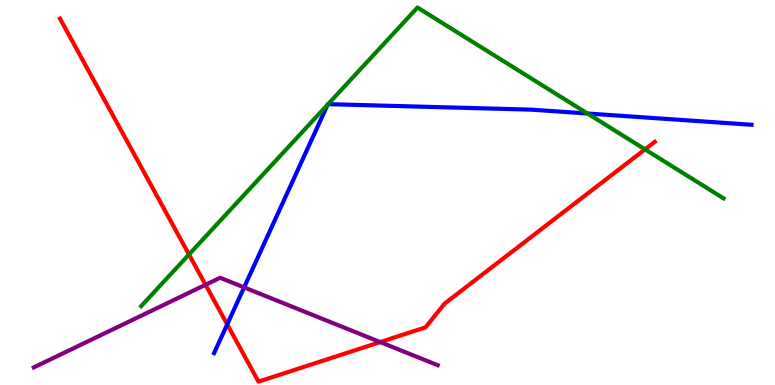[{'lines': ['blue', 'red'], 'intersections': [{'x': 2.93, 'y': 1.57}]}, {'lines': ['green', 'red'], 'intersections': [{'x': 2.44, 'y': 3.39}, {'x': 8.32, 'y': 6.12}]}, {'lines': ['purple', 'red'], 'intersections': [{'x': 2.65, 'y': 2.6}, {'x': 4.91, 'y': 1.11}]}, {'lines': ['blue', 'green'], 'intersections': [{'x': 4.23, 'y': 7.28}, {'x': 4.23, 'y': 7.29}, {'x': 7.58, 'y': 7.05}]}, {'lines': ['blue', 'purple'], 'intersections': [{'x': 3.15, 'y': 2.54}]}, {'lines': ['green', 'purple'], 'intersections': []}]